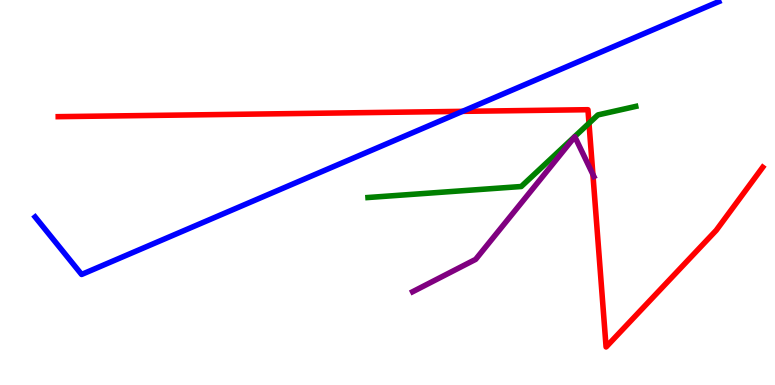[{'lines': ['blue', 'red'], 'intersections': [{'x': 5.97, 'y': 7.11}]}, {'lines': ['green', 'red'], 'intersections': [{'x': 7.6, 'y': 6.8}]}, {'lines': ['purple', 'red'], 'intersections': [{'x': 7.65, 'y': 5.47}]}, {'lines': ['blue', 'green'], 'intersections': []}, {'lines': ['blue', 'purple'], 'intersections': []}, {'lines': ['green', 'purple'], 'intersections': []}]